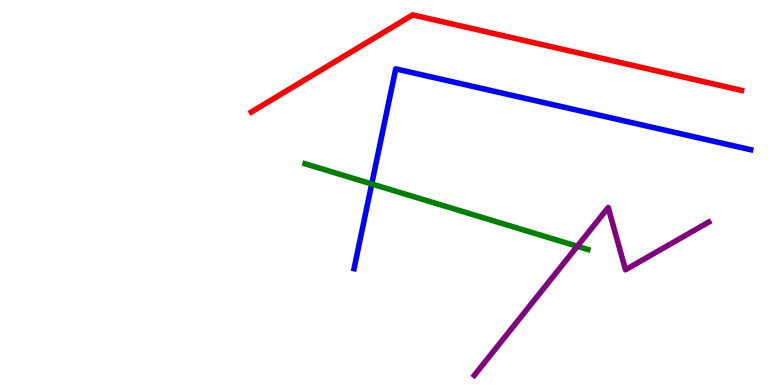[{'lines': ['blue', 'red'], 'intersections': []}, {'lines': ['green', 'red'], 'intersections': []}, {'lines': ['purple', 'red'], 'intersections': []}, {'lines': ['blue', 'green'], 'intersections': [{'x': 4.8, 'y': 5.22}]}, {'lines': ['blue', 'purple'], 'intersections': []}, {'lines': ['green', 'purple'], 'intersections': [{'x': 7.45, 'y': 3.6}]}]